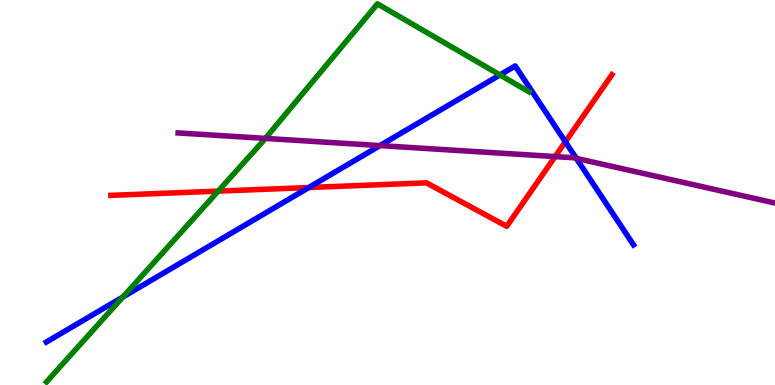[{'lines': ['blue', 'red'], 'intersections': [{'x': 3.98, 'y': 5.13}, {'x': 7.3, 'y': 6.32}]}, {'lines': ['green', 'red'], 'intersections': [{'x': 2.81, 'y': 5.04}]}, {'lines': ['purple', 'red'], 'intersections': [{'x': 7.16, 'y': 5.93}]}, {'lines': ['blue', 'green'], 'intersections': [{'x': 1.59, 'y': 2.29}, {'x': 6.45, 'y': 8.05}]}, {'lines': ['blue', 'purple'], 'intersections': [{'x': 4.9, 'y': 6.22}, {'x': 7.44, 'y': 5.89}]}, {'lines': ['green', 'purple'], 'intersections': [{'x': 3.42, 'y': 6.41}]}]